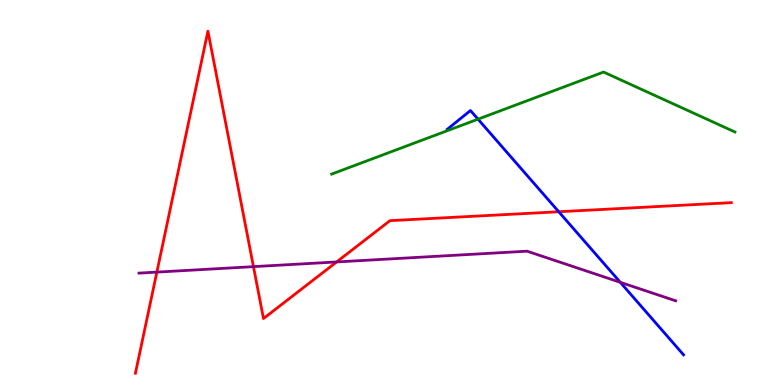[{'lines': ['blue', 'red'], 'intersections': [{'x': 7.21, 'y': 4.5}]}, {'lines': ['green', 'red'], 'intersections': []}, {'lines': ['purple', 'red'], 'intersections': [{'x': 2.02, 'y': 2.93}, {'x': 3.27, 'y': 3.07}, {'x': 4.34, 'y': 3.2}]}, {'lines': ['blue', 'green'], 'intersections': [{'x': 6.17, 'y': 6.9}]}, {'lines': ['blue', 'purple'], 'intersections': [{'x': 8.0, 'y': 2.67}]}, {'lines': ['green', 'purple'], 'intersections': []}]